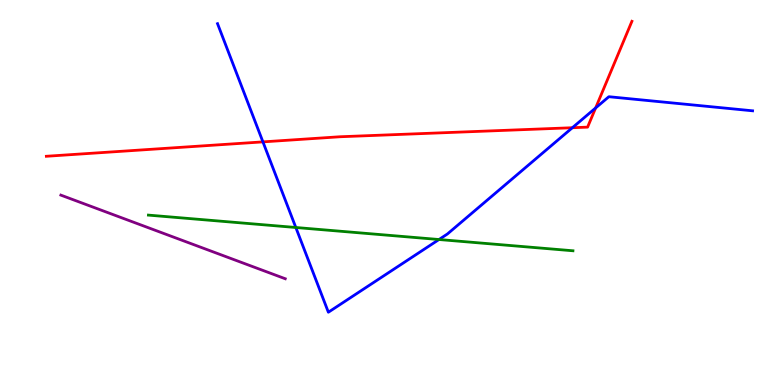[{'lines': ['blue', 'red'], 'intersections': [{'x': 3.39, 'y': 6.31}, {'x': 7.39, 'y': 6.68}, {'x': 7.69, 'y': 7.2}]}, {'lines': ['green', 'red'], 'intersections': []}, {'lines': ['purple', 'red'], 'intersections': []}, {'lines': ['blue', 'green'], 'intersections': [{'x': 3.82, 'y': 4.09}, {'x': 5.66, 'y': 3.78}]}, {'lines': ['blue', 'purple'], 'intersections': []}, {'lines': ['green', 'purple'], 'intersections': []}]